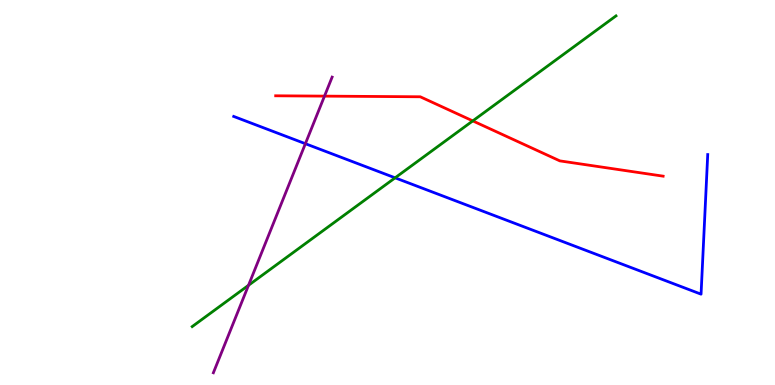[{'lines': ['blue', 'red'], 'intersections': []}, {'lines': ['green', 'red'], 'intersections': [{'x': 6.1, 'y': 6.86}]}, {'lines': ['purple', 'red'], 'intersections': [{'x': 4.19, 'y': 7.5}]}, {'lines': ['blue', 'green'], 'intersections': [{'x': 5.1, 'y': 5.38}]}, {'lines': ['blue', 'purple'], 'intersections': [{'x': 3.94, 'y': 6.27}]}, {'lines': ['green', 'purple'], 'intersections': [{'x': 3.21, 'y': 2.59}]}]